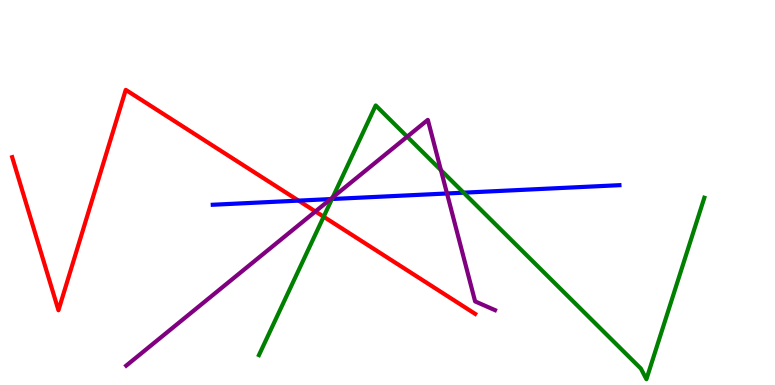[{'lines': ['blue', 'red'], 'intersections': [{'x': 3.85, 'y': 4.79}]}, {'lines': ['green', 'red'], 'intersections': [{'x': 4.18, 'y': 4.37}]}, {'lines': ['purple', 'red'], 'intersections': [{'x': 4.07, 'y': 4.51}]}, {'lines': ['blue', 'green'], 'intersections': [{'x': 4.28, 'y': 4.83}, {'x': 5.98, 'y': 5.0}]}, {'lines': ['blue', 'purple'], 'intersections': [{'x': 4.27, 'y': 4.83}, {'x': 5.77, 'y': 4.97}]}, {'lines': ['green', 'purple'], 'intersections': [{'x': 4.29, 'y': 4.87}, {'x': 5.25, 'y': 6.45}, {'x': 5.69, 'y': 5.58}]}]